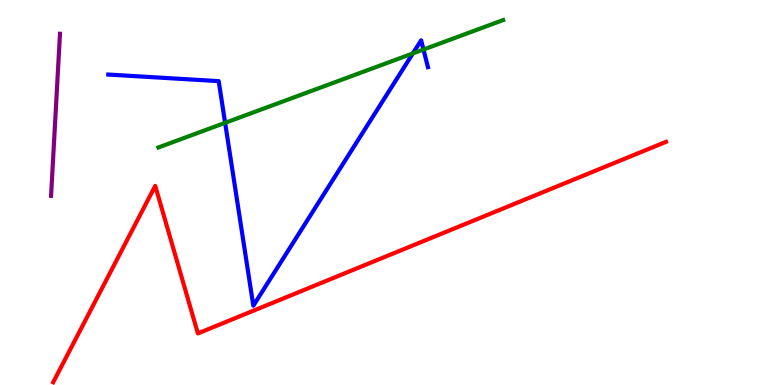[{'lines': ['blue', 'red'], 'intersections': []}, {'lines': ['green', 'red'], 'intersections': []}, {'lines': ['purple', 'red'], 'intersections': []}, {'lines': ['blue', 'green'], 'intersections': [{'x': 2.9, 'y': 6.81}, {'x': 5.33, 'y': 8.61}, {'x': 5.46, 'y': 8.71}]}, {'lines': ['blue', 'purple'], 'intersections': []}, {'lines': ['green', 'purple'], 'intersections': []}]